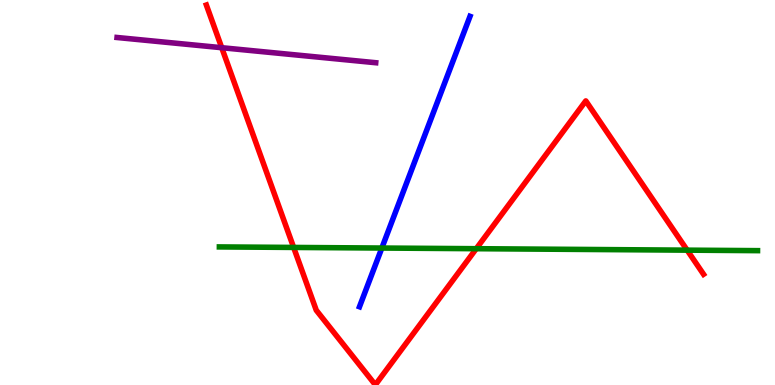[{'lines': ['blue', 'red'], 'intersections': []}, {'lines': ['green', 'red'], 'intersections': [{'x': 3.79, 'y': 3.57}, {'x': 6.15, 'y': 3.54}, {'x': 8.87, 'y': 3.5}]}, {'lines': ['purple', 'red'], 'intersections': [{'x': 2.86, 'y': 8.76}]}, {'lines': ['blue', 'green'], 'intersections': [{'x': 4.93, 'y': 3.56}]}, {'lines': ['blue', 'purple'], 'intersections': []}, {'lines': ['green', 'purple'], 'intersections': []}]